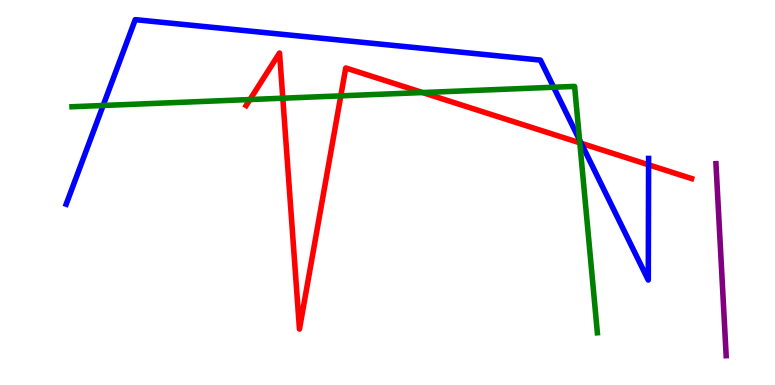[{'lines': ['blue', 'red'], 'intersections': [{'x': 7.5, 'y': 6.28}, {'x': 8.37, 'y': 5.72}]}, {'lines': ['green', 'red'], 'intersections': [{'x': 3.23, 'y': 7.41}, {'x': 3.65, 'y': 7.45}, {'x': 4.4, 'y': 7.51}, {'x': 5.45, 'y': 7.6}, {'x': 7.48, 'y': 6.29}]}, {'lines': ['purple', 'red'], 'intersections': []}, {'lines': ['blue', 'green'], 'intersections': [{'x': 1.33, 'y': 7.26}, {'x': 7.14, 'y': 7.73}, {'x': 7.48, 'y': 6.37}]}, {'lines': ['blue', 'purple'], 'intersections': []}, {'lines': ['green', 'purple'], 'intersections': []}]